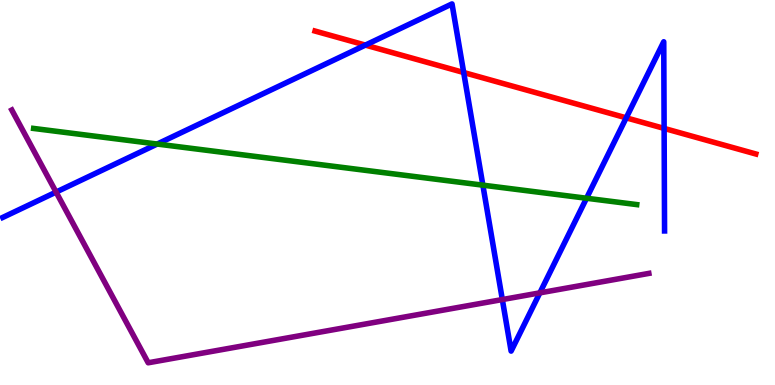[{'lines': ['blue', 'red'], 'intersections': [{'x': 4.71, 'y': 8.83}, {'x': 5.98, 'y': 8.12}, {'x': 8.08, 'y': 6.94}, {'x': 8.57, 'y': 6.66}]}, {'lines': ['green', 'red'], 'intersections': []}, {'lines': ['purple', 'red'], 'intersections': []}, {'lines': ['blue', 'green'], 'intersections': [{'x': 2.03, 'y': 6.26}, {'x': 6.23, 'y': 5.19}, {'x': 7.57, 'y': 4.85}]}, {'lines': ['blue', 'purple'], 'intersections': [{'x': 0.724, 'y': 5.01}, {'x': 6.48, 'y': 2.22}, {'x': 6.97, 'y': 2.39}]}, {'lines': ['green', 'purple'], 'intersections': []}]